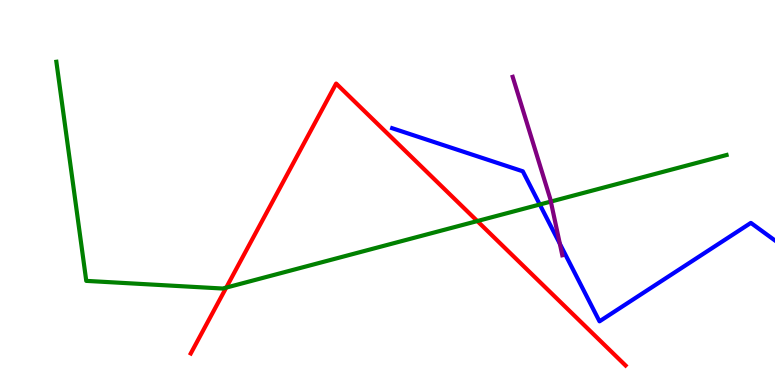[{'lines': ['blue', 'red'], 'intersections': []}, {'lines': ['green', 'red'], 'intersections': [{'x': 2.92, 'y': 2.53}, {'x': 6.16, 'y': 4.26}]}, {'lines': ['purple', 'red'], 'intersections': []}, {'lines': ['blue', 'green'], 'intersections': [{'x': 6.96, 'y': 4.69}]}, {'lines': ['blue', 'purple'], 'intersections': [{'x': 7.22, 'y': 3.67}]}, {'lines': ['green', 'purple'], 'intersections': [{'x': 7.11, 'y': 4.76}]}]